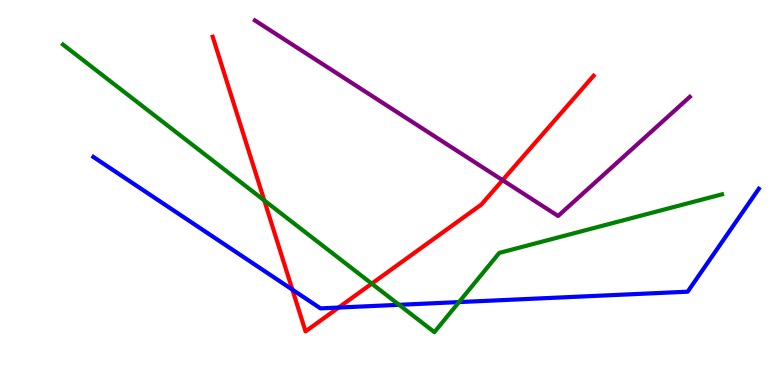[{'lines': ['blue', 'red'], 'intersections': [{'x': 3.77, 'y': 2.48}, {'x': 4.37, 'y': 2.01}]}, {'lines': ['green', 'red'], 'intersections': [{'x': 3.41, 'y': 4.79}, {'x': 4.8, 'y': 2.63}]}, {'lines': ['purple', 'red'], 'intersections': [{'x': 6.48, 'y': 5.32}]}, {'lines': ['blue', 'green'], 'intersections': [{'x': 5.15, 'y': 2.08}, {'x': 5.92, 'y': 2.15}]}, {'lines': ['blue', 'purple'], 'intersections': []}, {'lines': ['green', 'purple'], 'intersections': []}]